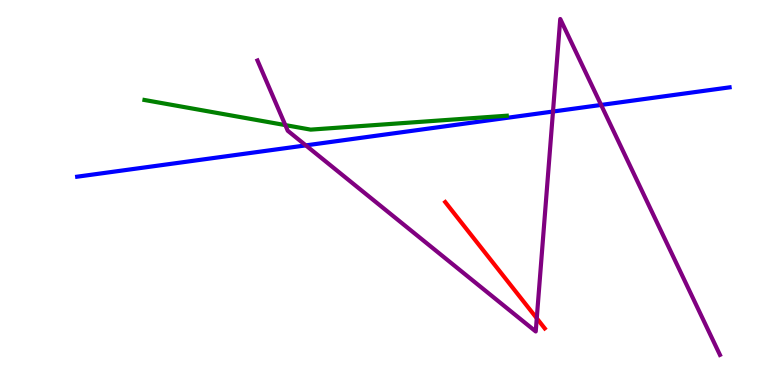[{'lines': ['blue', 'red'], 'intersections': []}, {'lines': ['green', 'red'], 'intersections': []}, {'lines': ['purple', 'red'], 'intersections': [{'x': 6.93, 'y': 1.73}]}, {'lines': ['blue', 'green'], 'intersections': []}, {'lines': ['blue', 'purple'], 'intersections': [{'x': 3.95, 'y': 6.22}, {'x': 7.14, 'y': 7.1}, {'x': 7.76, 'y': 7.27}]}, {'lines': ['green', 'purple'], 'intersections': [{'x': 3.68, 'y': 6.75}]}]